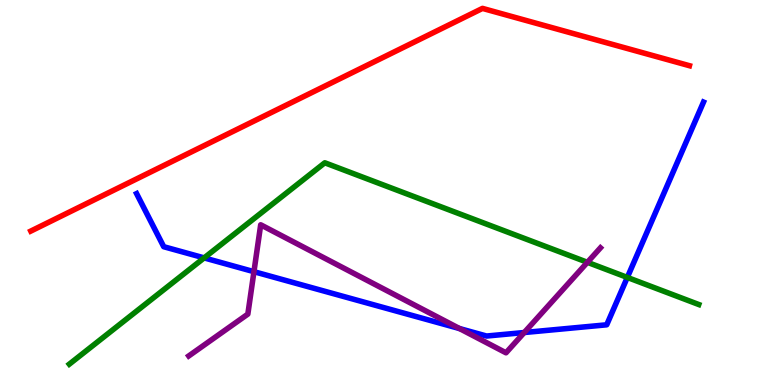[{'lines': ['blue', 'red'], 'intersections': []}, {'lines': ['green', 'red'], 'intersections': []}, {'lines': ['purple', 'red'], 'intersections': []}, {'lines': ['blue', 'green'], 'intersections': [{'x': 2.63, 'y': 3.3}, {'x': 8.09, 'y': 2.79}]}, {'lines': ['blue', 'purple'], 'intersections': [{'x': 3.28, 'y': 2.94}, {'x': 5.93, 'y': 1.47}, {'x': 6.76, 'y': 1.36}]}, {'lines': ['green', 'purple'], 'intersections': [{'x': 7.58, 'y': 3.19}]}]